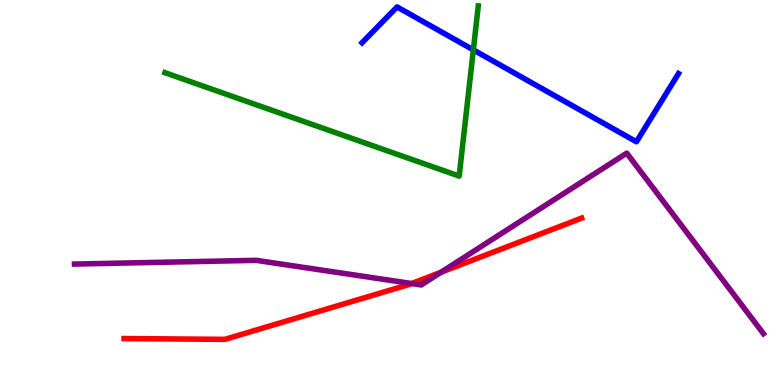[{'lines': ['blue', 'red'], 'intersections': []}, {'lines': ['green', 'red'], 'intersections': []}, {'lines': ['purple', 'red'], 'intersections': [{'x': 5.31, 'y': 2.64}, {'x': 5.69, 'y': 2.93}]}, {'lines': ['blue', 'green'], 'intersections': [{'x': 6.11, 'y': 8.7}]}, {'lines': ['blue', 'purple'], 'intersections': []}, {'lines': ['green', 'purple'], 'intersections': []}]